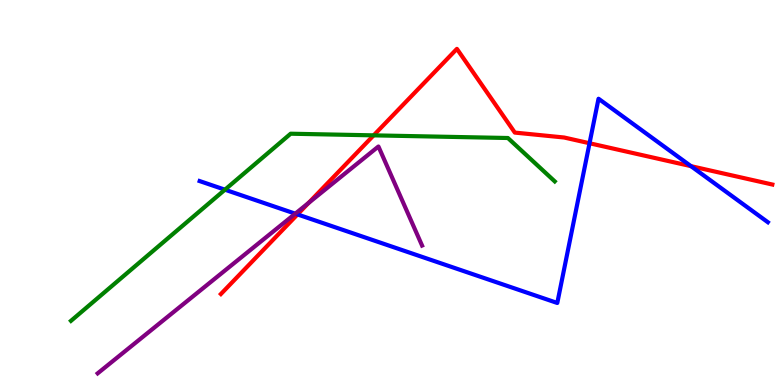[{'lines': ['blue', 'red'], 'intersections': [{'x': 3.84, 'y': 4.43}, {'x': 7.61, 'y': 6.28}, {'x': 8.92, 'y': 5.68}]}, {'lines': ['green', 'red'], 'intersections': [{'x': 4.82, 'y': 6.48}]}, {'lines': ['purple', 'red'], 'intersections': [{'x': 3.98, 'y': 4.73}]}, {'lines': ['blue', 'green'], 'intersections': [{'x': 2.9, 'y': 5.07}]}, {'lines': ['blue', 'purple'], 'intersections': [{'x': 3.81, 'y': 4.45}]}, {'lines': ['green', 'purple'], 'intersections': []}]